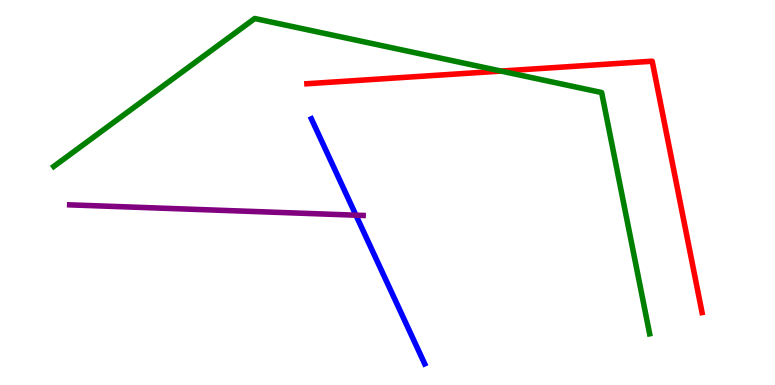[{'lines': ['blue', 'red'], 'intersections': []}, {'lines': ['green', 'red'], 'intersections': [{'x': 6.47, 'y': 8.15}]}, {'lines': ['purple', 'red'], 'intersections': []}, {'lines': ['blue', 'green'], 'intersections': []}, {'lines': ['blue', 'purple'], 'intersections': [{'x': 4.59, 'y': 4.41}]}, {'lines': ['green', 'purple'], 'intersections': []}]